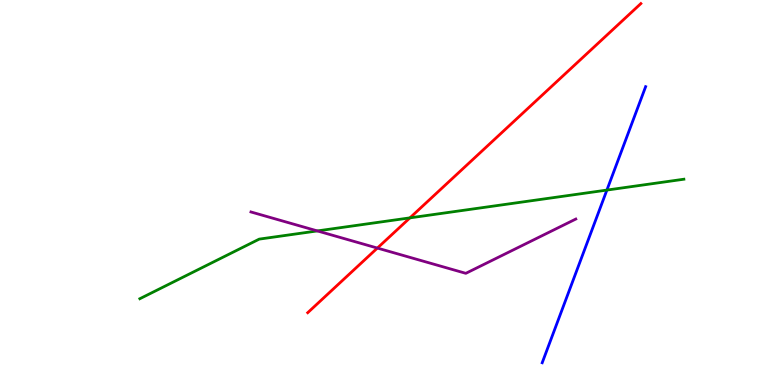[{'lines': ['blue', 'red'], 'intersections': []}, {'lines': ['green', 'red'], 'intersections': [{'x': 5.29, 'y': 4.34}]}, {'lines': ['purple', 'red'], 'intersections': [{'x': 4.87, 'y': 3.56}]}, {'lines': ['blue', 'green'], 'intersections': [{'x': 7.83, 'y': 5.06}]}, {'lines': ['blue', 'purple'], 'intersections': []}, {'lines': ['green', 'purple'], 'intersections': [{'x': 4.09, 'y': 4.0}]}]